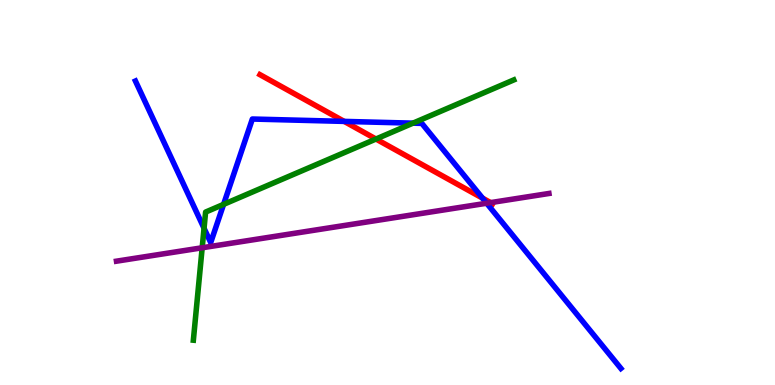[{'lines': ['blue', 'red'], 'intersections': [{'x': 4.44, 'y': 6.85}, {'x': 6.23, 'y': 4.85}]}, {'lines': ['green', 'red'], 'intersections': [{'x': 4.85, 'y': 6.39}]}, {'lines': ['purple', 'red'], 'intersections': [{'x': 6.33, 'y': 4.74}]}, {'lines': ['blue', 'green'], 'intersections': [{'x': 2.63, 'y': 4.07}, {'x': 2.89, 'y': 4.69}, {'x': 5.33, 'y': 6.8}]}, {'lines': ['blue', 'purple'], 'intersections': [{'x': 6.28, 'y': 4.72}]}, {'lines': ['green', 'purple'], 'intersections': [{'x': 2.61, 'y': 3.56}]}]